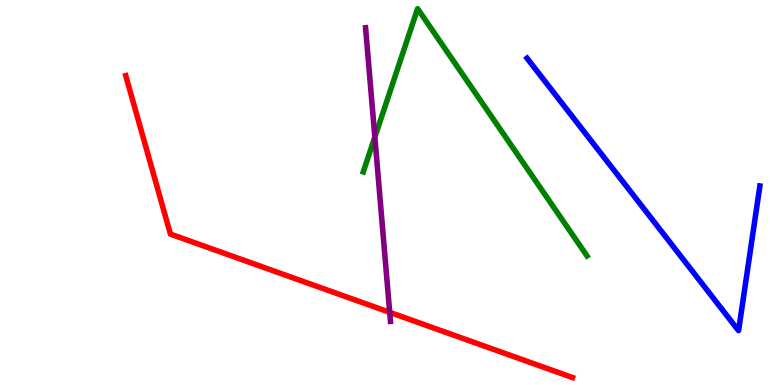[{'lines': ['blue', 'red'], 'intersections': []}, {'lines': ['green', 'red'], 'intersections': []}, {'lines': ['purple', 'red'], 'intersections': [{'x': 5.03, 'y': 1.89}]}, {'lines': ['blue', 'green'], 'intersections': []}, {'lines': ['blue', 'purple'], 'intersections': []}, {'lines': ['green', 'purple'], 'intersections': [{'x': 4.84, 'y': 6.44}]}]